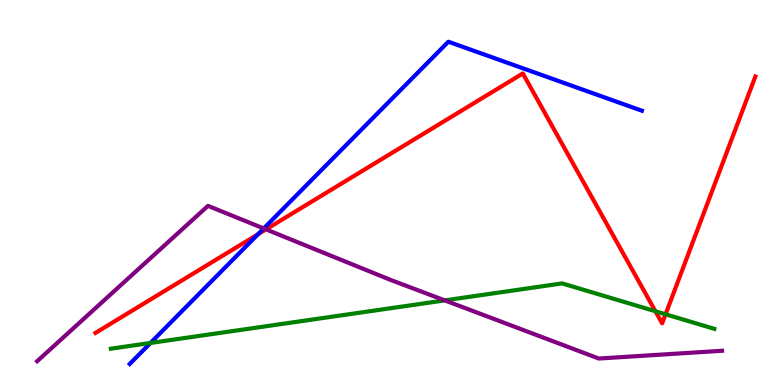[{'lines': ['blue', 'red'], 'intersections': [{'x': 3.33, 'y': 3.92}]}, {'lines': ['green', 'red'], 'intersections': [{'x': 8.46, 'y': 1.92}, {'x': 8.59, 'y': 1.84}]}, {'lines': ['purple', 'red'], 'intersections': [{'x': 3.43, 'y': 4.04}]}, {'lines': ['blue', 'green'], 'intersections': [{'x': 1.94, 'y': 1.09}]}, {'lines': ['blue', 'purple'], 'intersections': [{'x': 3.4, 'y': 4.07}]}, {'lines': ['green', 'purple'], 'intersections': [{'x': 5.74, 'y': 2.2}]}]